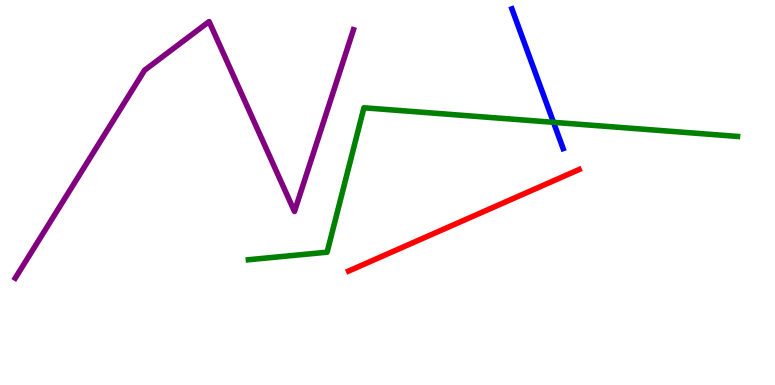[{'lines': ['blue', 'red'], 'intersections': []}, {'lines': ['green', 'red'], 'intersections': []}, {'lines': ['purple', 'red'], 'intersections': []}, {'lines': ['blue', 'green'], 'intersections': [{'x': 7.14, 'y': 6.82}]}, {'lines': ['blue', 'purple'], 'intersections': []}, {'lines': ['green', 'purple'], 'intersections': []}]